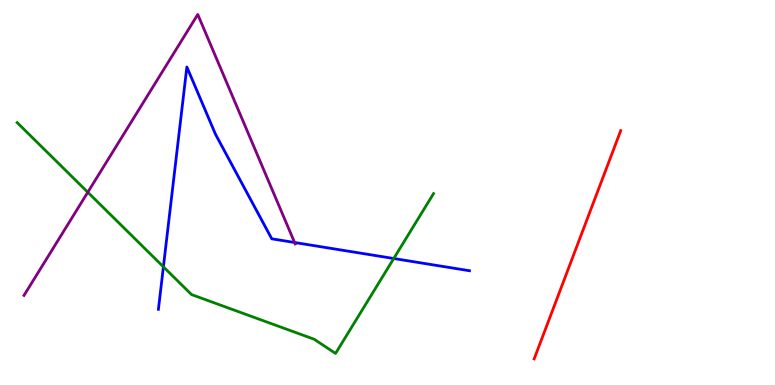[{'lines': ['blue', 'red'], 'intersections': []}, {'lines': ['green', 'red'], 'intersections': []}, {'lines': ['purple', 'red'], 'intersections': []}, {'lines': ['blue', 'green'], 'intersections': [{'x': 2.11, 'y': 3.07}, {'x': 5.08, 'y': 3.29}]}, {'lines': ['blue', 'purple'], 'intersections': [{'x': 3.8, 'y': 3.7}]}, {'lines': ['green', 'purple'], 'intersections': [{'x': 1.13, 'y': 5.01}]}]